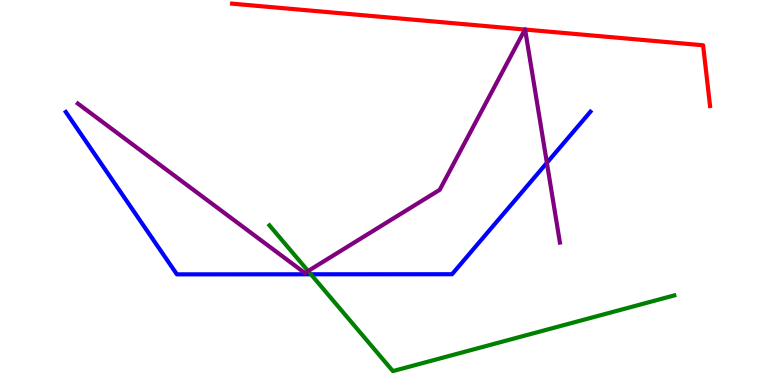[{'lines': ['blue', 'red'], 'intersections': []}, {'lines': ['green', 'red'], 'intersections': []}, {'lines': ['purple', 'red'], 'intersections': [{'x': 6.77, 'y': 9.23}, {'x': 6.78, 'y': 9.23}]}, {'lines': ['blue', 'green'], 'intersections': [{'x': 4.01, 'y': 2.88}]}, {'lines': ['blue', 'purple'], 'intersections': [{'x': 7.06, 'y': 5.77}]}, {'lines': ['green', 'purple'], 'intersections': [{'x': 3.98, 'y': 2.96}]}]